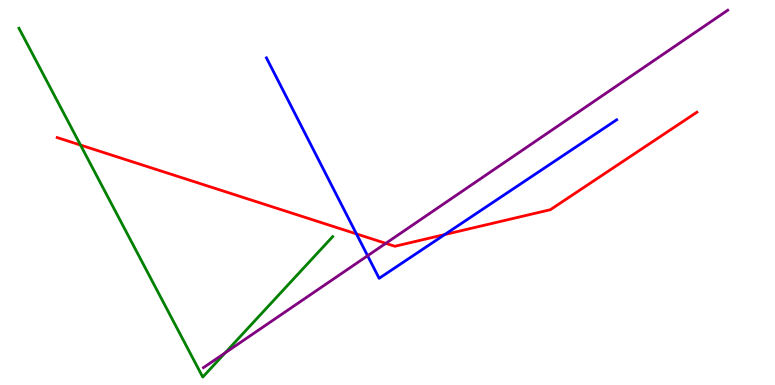[{'lines': ['blue', 'red'], 'intersections': [{'x': 4.6, 'y': 3.92}, {'x': 5.74, 'y': 3.91}]}, {'lines': ['green', 'red'], 'intersections': [{'x': 1.04, 'y': 6.23}]}, {'lines': ['purple', 'red'], 'intersections': [{'x': 4.98, 'y': 3.68}]}, {'lines': ['blue', 'green'], 'intersections': []}, {'lines': ['blue', 'purple'], 'intersections': [{'x': 4.74, 'y': 3.36}]}, {'lines': ['green', 'purple'], 'intersections': [{'x': 2.9, 'y': 0.834}]}]